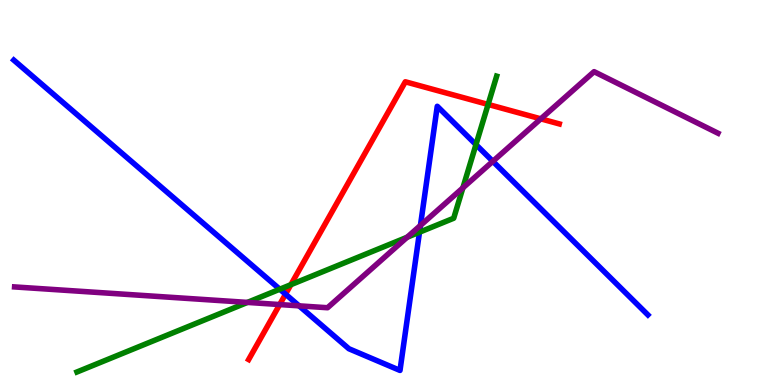[{'lines': ['blue', 'red'], 'intersections': [{'x': 3.68, 'y': 2.36}]}, {'lines': ['green', 'red'], 'intersections': [{'x': 3.75, 'y': 2.61}, {'x': 6.3, 'y': 7.29}]}, {'lines': ['purple', 'red'], 'intersections': [{'x': 3.61, 'y': 2.09}, {'x': 6.98, 'y': 6.91}]}, {'lines': ['blue', 'green'], 'intersections': [{'x': 3.61, 'y': 2.49}, {'x': 5.41, 'y': 3.97}, {'x': 6.14, 'y': 6.24}]}, {'lines': ['blue', 'purple'], 'intersections': [{'x': 3.86, 'y': 2.06}, {'x': 5.43, 'y': 4.14}, {'x': 6.36, 'y': 5.81}]}, {'lines': ['green', 'purple'], 'intersections': [{'x': 3.19, 'y': 2.15}, {'x': 5.25, 'y': 3.84}, {'x': 5.97, 'y': 5.12}]}]